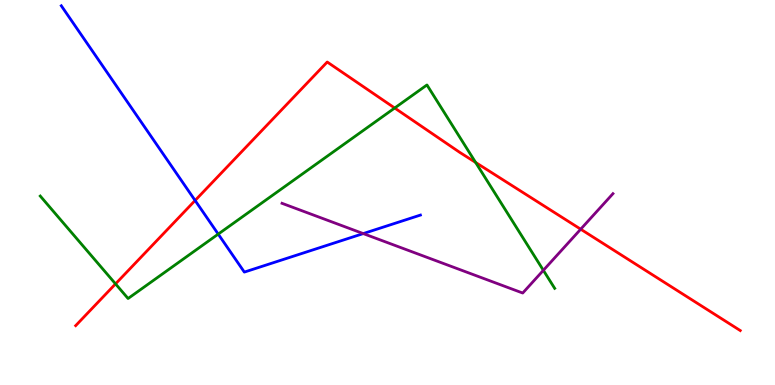[{'lines': ['blue', 'red'], 'intersections': [{'x': 2.52, 'y': 4.79}]}, {'lines': ['green', 'red'], 'intersections': [{'x': 1.49, 'y': 2.63}, {'x': 5.09, 'y': 7.19}, {'x': 6.14, 'y': 5.78}]}, {'lines': ['purple', 'red'], 'intersections': [{'x': 7.49, 'y': 4.05}]}, {'lines': ['blue', 'green'], 'intersections': [{'x': 2.82, 'y': 3.92}]}, {'lines': ['blue', 'purple'], 'intersections': [{'x': 4.69, 'y': 3.93}]}, {'lines': ['green', 'purple'], 'intersections': [{'x': 7.01, 'y': 2.98}]}]